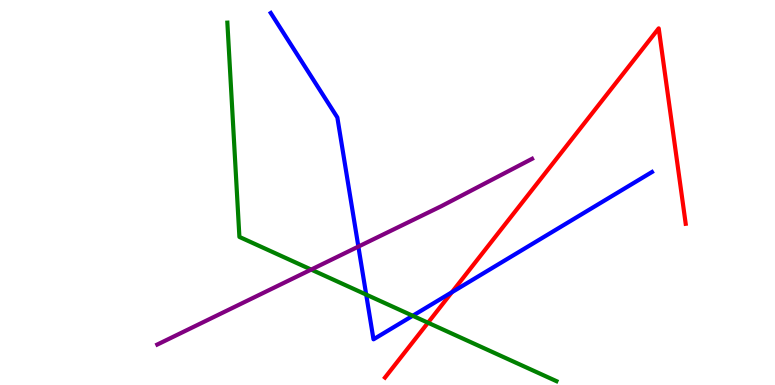[{'lines': ['blue', 'red'], 'intersections': [{'x': 5.83, 'y': 2.41}]}, {'lines': ['green', 'red'], 'intersections': [{'x': 5.52, 'y': 1.62}]}, {'lines': ['purple', 'red'], 'intersections': []}, {'lines': ['blue', 'green'], 'intersections': [{'x': 4.73, 'y': 2.35}, {'x': 5.33, 'y': 1.8}]}, {'lines': ['blue', 'purple'], 'intersections': [{'x': 4.62, 'y': 3.6}]}, {'lines': ['green', 'purple'], 'intersections': [{'x': 4.02, 'y': 3.0}]}]